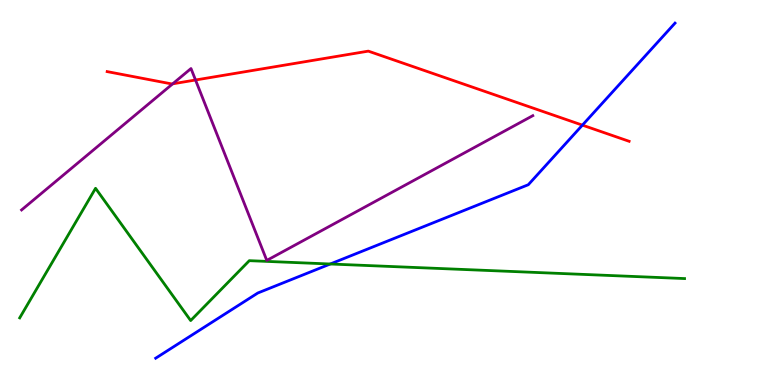[{'lines': ['blue', 'red'], 'intersections': [{'x': 7.51, 'y': 6.75}]}, {'lines': ['green', 'red'], 'intersections': []}, {'lines': ['purple', 'red'], 'intersections': [{'x': 2.23, 'y': 7.82}, {'x': 2.52, 'y': 7.92}]}, {'lines': ['blue', 'green'], 'intersections': [{'x': 4.26, 'y': 3.14}]}, {'lines': ['blue', 'purple'], 'intersections': []}, {'lines': ['green', 'purple'], 'intersections': []}]